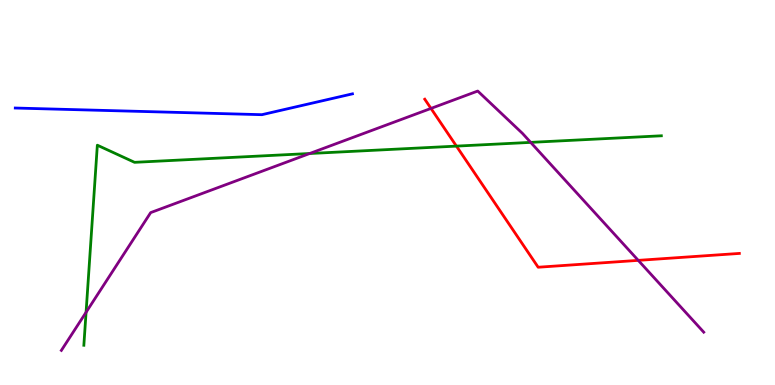[{'lines': ['blue', 'red'], 'intersections': []}, {'lines': ['green', 'red'], 'intersections': [{'x': 5.89, 'y': 6.2}]}, {'lines': ['purple', 'red'], 'intersections': [{'x': 5.56, 'y': 7.18}, {'x': 8.24, 'y': 3.24}]}, {'lines': ['blue', 'green'], 'intersections': []}, {'lines': ['blue', 'purple'], 'intersections': []}, {'lines': ['green', 'purple'], 'intersections': [{'x': 1.11, 'y': 1.89}, {'x': 4.0, 'y': 6.01}, {'x': 6.85, 'y': 6.3}]}]